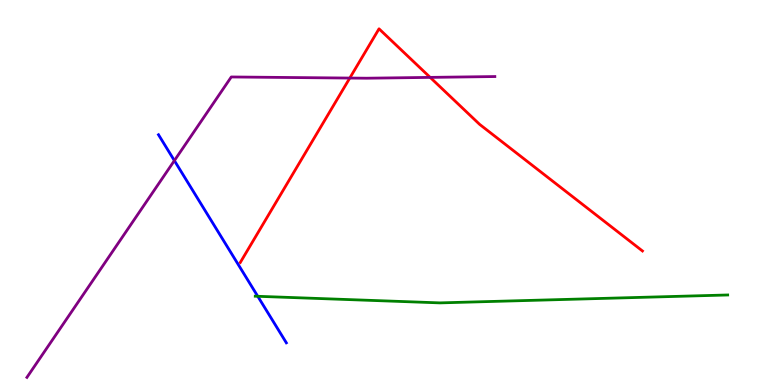[{'lines': ['blue', 'red'], 'intersections': []}, {'lines': ['green', 'red'], 'intersections': []}, {'lines': ['purple', 'red'], 'intersections': [{'x': 4.51, 'y': 7.97}, {'x': 5.55, 'y': 7.99}]}, {'lines': ['blue', 'green'], 'intersections': [{'x': 3.33, 'y': 2.3}]}, {'lines': ['blue', 'purple'], 'intersections': [{'x': 2.25, 'y': 5.83}]}, {'lines': ['green', 'purple'], 'intersections': []}]